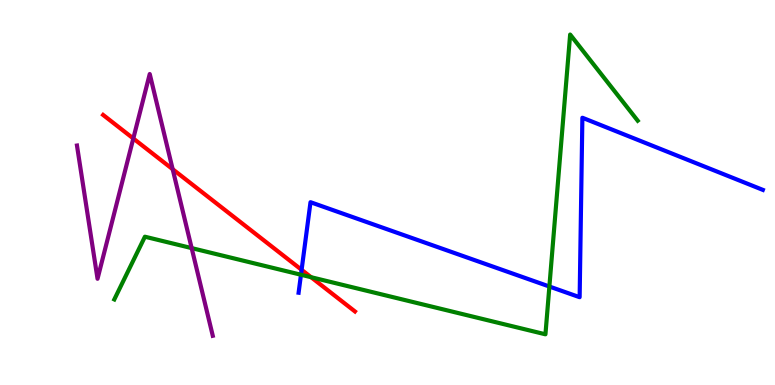[{'lines': ['blue', 'red'], 'intersections': [{'x': 3.89, 'y': 2.99}]}, {'lines': ['green', 'red'], 'intersections': [{'x': 4.01, 'y': 2.8}]}, {'lines': ['purple', 'red'], 'intersections': [{'x': 1.72, 'y': 6.4}, {'x': 2.23, 'y': 5.61}]}, {'lines': ['blue', 'green'], 'intersections': [{'x': 3.88, 'y': 2.86}, {'x': 7.09, 'y': 2.56}]}, {'lines': ['blue', 'purple'], 'intersections': []}, {'lines': ['green', 'purple'], 'intersections': [{'x': 2.47, 'y': 3.56}]}]